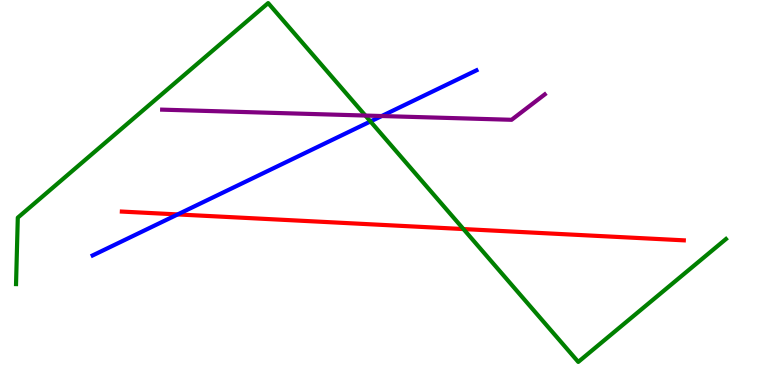[{'lines': ['blue', 'red'], 'intersections': [{'x': 2.29, 'y': 4.43}]}, {'lines': ['green', 'red'], 'intersections': [{'x': 5.98, 'y': 4.05}]}, {'lines': ['purple', 'red'], 'intersections': []}, {'lines': ['blue', 'green'], 'intersections': [{'x': 4.78, 'y': 6.85}]}, {'lines': ['blue', 'purple'], 'intersections': [{'x': 4.93, 'y': 6.99}]}, {'lines': ['green', 'purple'], 'intersections': [{'x': 4.71, 'y': 7.0}]}]